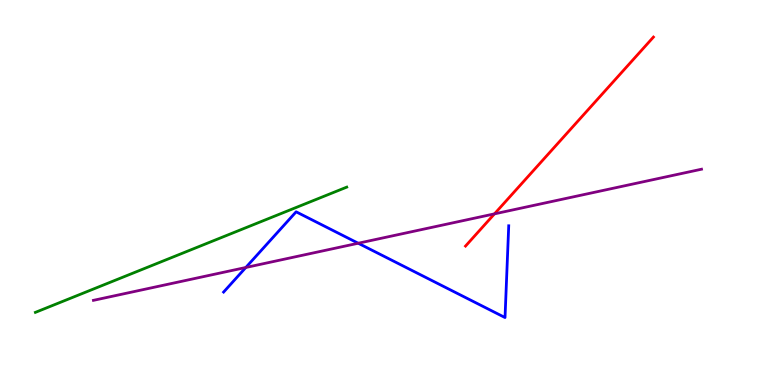[{'lines': ['blue', 'red'], 'intersections': []}, {'lines': ['green', 'red'], 'intersections': []}, {'lines': ['purple', 'red'], 'intersections': [{'x': 6.38, 'y': 4.45}]}, {'lines': ['blue', 'green'], 'intersections': []}, {'lines': ['blue', 'purple'], 'intersections': [{'x': 3.17, 'y': 3.05}, {'x': 4.62, 'y': 3.68}]}, {'lines': ['green', 'purple'], 'intersections': []}]